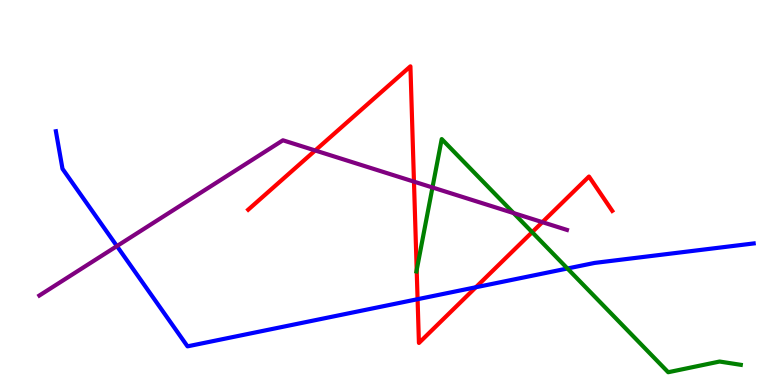[{'lines': ['blue', 'red'], 'intersections': [{'x': 5.39, 'y': 2.23}, {'x': 6.14, 'y': 2.54}]}, {'lines': ['green', 'red'], 'intersections': [{'x': 5.38, 'y': 2.99}, {'x': 6.87, 'y': 3.97}]}, {'lines': ['purple', 'red'], 'intersections': [{'x': 4.07, 'y': 6.09}, {'x': 5.34, 'y': 5.28}, {'x': 7.0, 'y': 4.23}]}, {'lines': ['blue', 'green'], 'intersections': [{'x': 7.32, 'y': 3.03}]}, {'lines': ['blue', 'purple'], 'intersections': [{'x': 1.51, 'y': 3.61}]}, {'lines': ['green', 'purple'], 'intersections': [{'x': 5.58, 'y': 5.13}, {'x': 6.63, 'y': 4.47}]}]